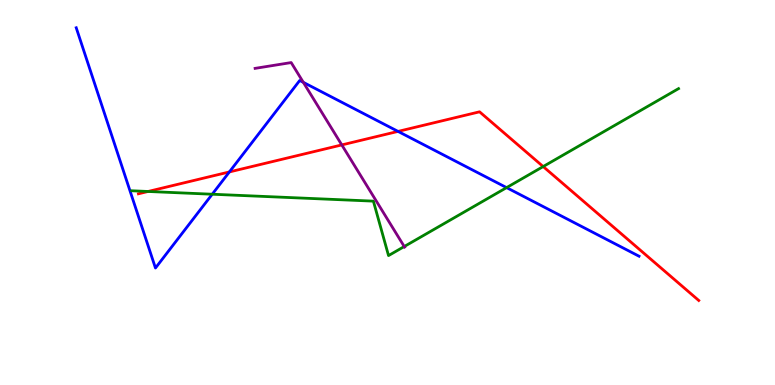[{'lines': ['blue', 'red'], 'intersections': [{'x': 2.96, 'y': 5.53}, {'x': 5.14, 'y': 6.59}]}, {'lines': ['green', 'red'], 'intersections': [{'x': 1.91, 'y': 5.03}, {'x': 7.01, 'y': 5.67}]}, {'lines': ['purple', 'red'], 'intersections': [{'x': 4.41, 'y': 6.24}]}, {'lines': ['blue', 'green'], 'intersections': [{'x': 2.74, 'y': 4.96}, {'x': 6.54, 'y': 5.13}]}, {'lines': ['blue', 'purple'], 'intersections': [{'x': 3.91, 'y': 7.86}]}, {'lines': ['green', 'purple'], 'intersections': [{'x': 5.22, 'y': 3.6}]}]